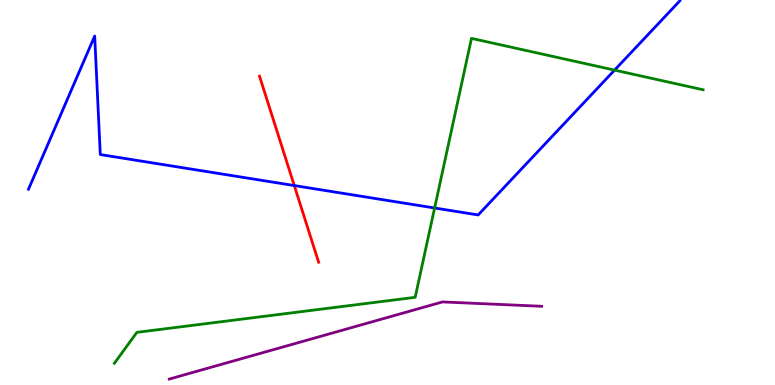[{'lines': ['blue', 'red'], 'intersections': [{'x': 3.8, 'y': 5.18}]}, {'lines': ['green', 'red'], 'intersections': []}, {'lines': ['purple', 'red'], 'intersections': []}, {'lines': ['blue', 'green'], 'intersections': [{'x': 5.61, 'y': 4.6}, {'x': 7.93, 'y': 8.18}]}, {'lines': ['blue', 'purple'], 'intersections': []}, {'lines': ['green', 'purple'], 'intersections': []}]